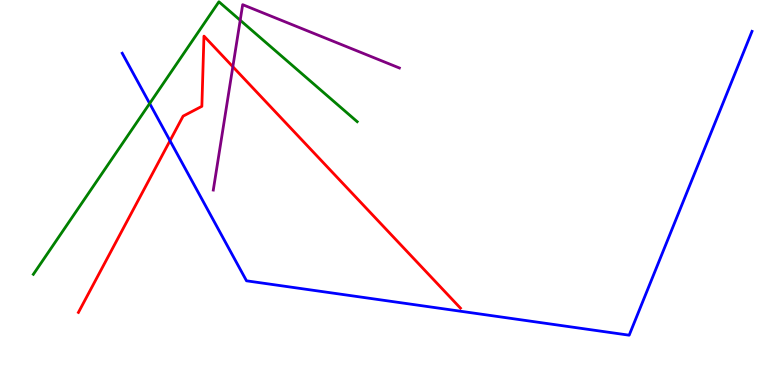[{'lines': ['blue', 'red'], 'intersections': [{'x': 2.19, 'y': 6.35}]}, {'lines': ['green', 'red'], 'intersections': []}, {'lines': ['purple', 'red'], 'intersections': [{'x': 3.0, 'y': 8.27}]}, {'lines': ['blue', 'green'], 'intersections': [{'x': 1.93, 'y': 7.31}]}, {'lines': ['blue', 'purple'], 'intersections': []}, {'lines': ['green', 'purple'], 'intersections': [{'x': 3.1, 'y': 9.47}]}]